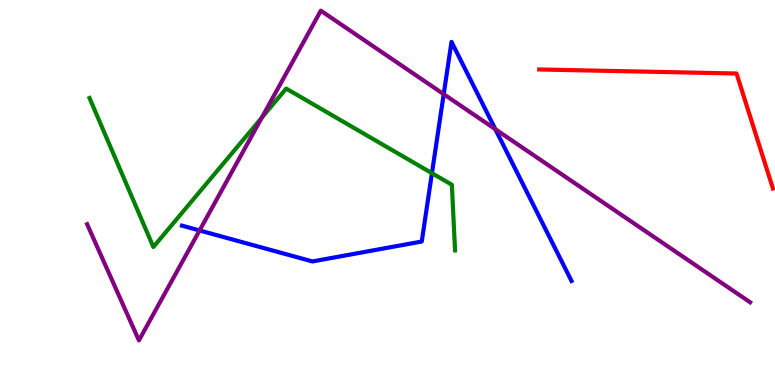[{'lines': ['blue', 'red'], 'intersections': []}, {'lines': ['green', 'red'], 'intersections': []}, {'lines': ['purple', 'red'], 'intersections': []}, {'lines': ['blue', 'green'], 'intersections': [{'x': 5.57, 'y': 5.5}]}, {'lines': ['blue', 'purple'], 'intersections': [{'x': 2.58, 'y': 4.01}, {'x': 5.73, 'y': 7.55}, {'x': 6.39, 'y': 6.64}]}, {'lines': ['green', 'purple'], 'intersections': [{'x': 3.38, 'y': 6.94}]}]